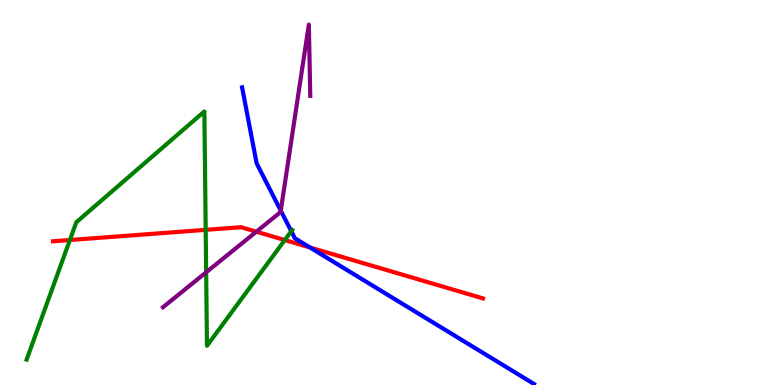[{'lines': ['blue', 'red'], 'intersections': [{'x': 4.0, 'y': 3.57}]}, {'lines': ['green', 'red'], 'intersections': [{'x': 0.902, 'y': 3.77}, {'x': 2.65, 'y': 4.03}, {'x': 3.67, 'y': 3.76}]}, {'lines': ['purple', 'red'], 'intersections': [{'x': 3.31, 'y': 3.98}]}, {'lines': ['blue', 'green'], 'intersections': [{'x': 3.76, 'y': 3.99}]}, {'lines': ['blue', 'purple'], 'intersections': [{'x': 3.62, 'y': 4.53}]}, {'lines': ['green', 'purple'], 'intersections': [{'x': 2.66, 'y': 2.93}]}]